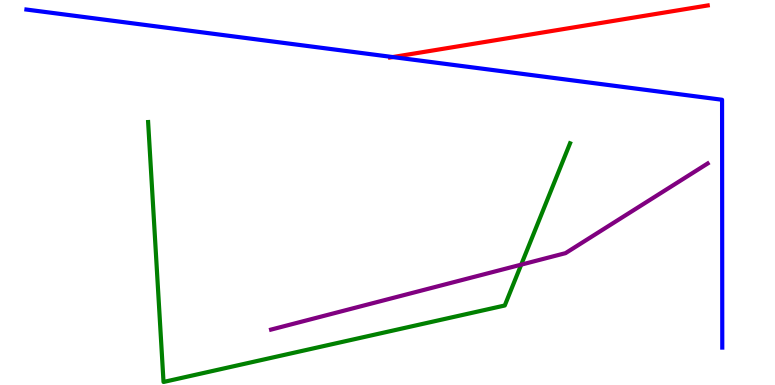[{'lines': ['blue', 'red'], 'intersections': [{'x': 5.07, 'y': 8.52}]}, {'lines': ['green', 'red'], 'intersections': []}, {'lines': ['purple', 'red'], 'intersections': []}, {'lines': ['blue', 'green'], 'intersections': []}, {'lines': ['blue', 'purple'], 'intersections': []}, {'lines': ['green', 'purple'], 'intersections': [{'x': 6.73, 'y': 3.13}]}]